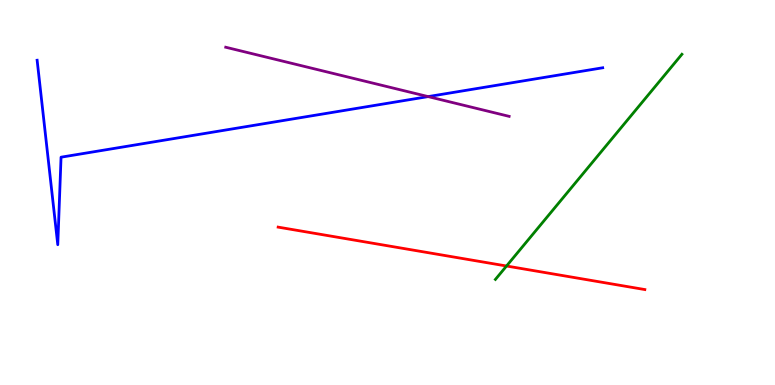[{'lines': ['blue', 'red'], 'intersections': []}, {'lines': ['green', 'red'], 'intersections': [{'x': 6.54, 'y': 3.09}]}, {'lines': ['purple', 'red'], 'intersections': []}, {'lines': ['blue', 'green'], 'intersections': []}, {'lines': ['blue', 'purple'], 'intersections': [{'x': 5.52, 'y': 7.49}]}, {'lines': ['green', 'purple'], 'intersections': []}]